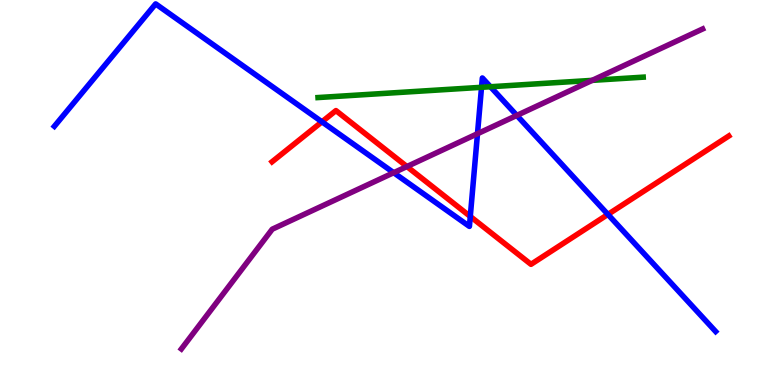[{'lines': ['blue', 'red'], 'intersections': [{'x': 4.15, 'y': 6.84}, {'x': 6.07, 'y': 4.38}, {'x': 7.84, 'y': 4.43}]}, {'lines': ['green', 'red'], 'intersections': []}, {'lines': ['purple', 'red'], 'intersections': [{'x': 5.25, 'y': 5.67}]}, {'lines': ['blue', 'green'], 'intersections': [{'x': 6.21, 'y': 7.73}, {'x': 6.33, 'y': 7.75}]}, {'lines': ['blue', 'purple'], 'intersections': [{'x': 5.08, 'y': 5.51}, {'x': 6.16, 'y': 6.53}, {'x': 6.67, 'y': 7.0}]}, {'lines': ['green', 'purple'], 'intersections': [{'x': 7.64, 'y': 7.91}]}]